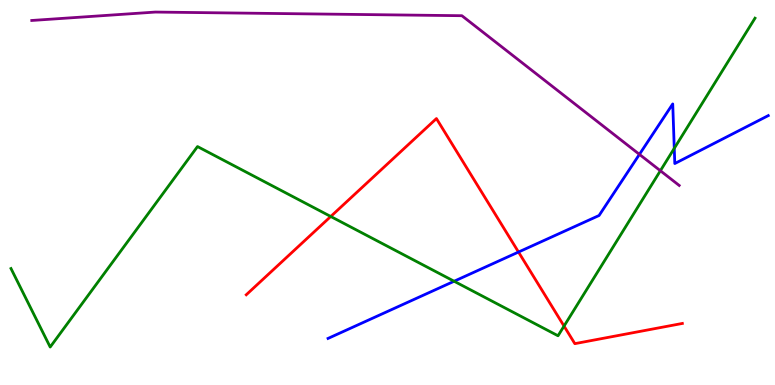[{'lines': ['blue', 'red'], 'intersections': [{'x': 6.69, 'y': 3.45}]}, {'lines': ['green', 'red'], 'intersections': [{'x': 4.27, 'y': 4.38}, {'x': 7.28, 'y': 1.53}]}, {'lines': ['purple', 'red'], 'intersections': []}, {'lines': ['blue', 'green'], 'intersections': [{'x': 5.86, 'y': 2.69}, {'x': 8.7, 'y': 6.15}]}, {'lines': ['blue', 'purple'], 'intersections': [{'x': 8.25, 'y': 5.99}]}, {'lines': ['green', 'purple'], 'intersections': [{'x': 8.52, 'y': 5.57}]}]